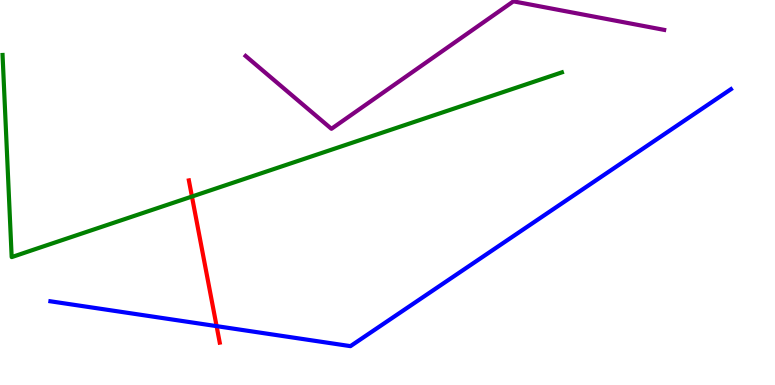[{'lines': ['blue', 'red'], 'intersections': [{'x': 2.79, 'y': 1.53}]}, {'lines': ['green', 'red'], 'intersections': [{'x': 2.48, 'y': 4.9}]}, {'lines': ['purple', 'red'], 'intersections': []}, {'lines': ['blue', 'green'], 'intersections': []}, {'lines': ['blue', 'purple'], 'intersections': []}, {'lines': ['green', 'purple'], 'intersections': []}]